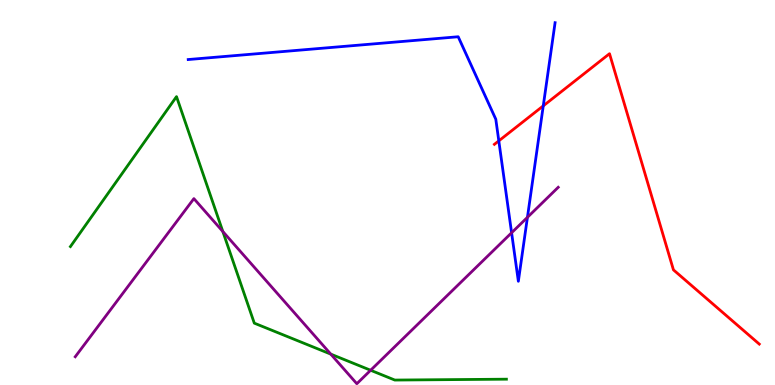[{'lines': ['blue', 'red'], 'intersections': [{'x': 6.44, 'y': 6.34}, {'x': 7.01, 'y': 7.25}]}, {'lines': ['green', 'red'], 'intersections': []}, {'lines': ['purple', 'red'], 'intersections': []}, {'lines': ['blue', 'green'], 'intersections': []}, {'lines': ['blue', 'purple'], 'intersections': [{'x': 6.6, 'y': 3.95}, {'x': 6.81, 'y': 4.36}]}, {'lines': ['green', 'purple'], 'intersections': [{'x': 2.88, 'y': 3.99}, {'x': 4.27, 'y': 0.802}, {'x': 4.78, 'y': 0.383}]}]